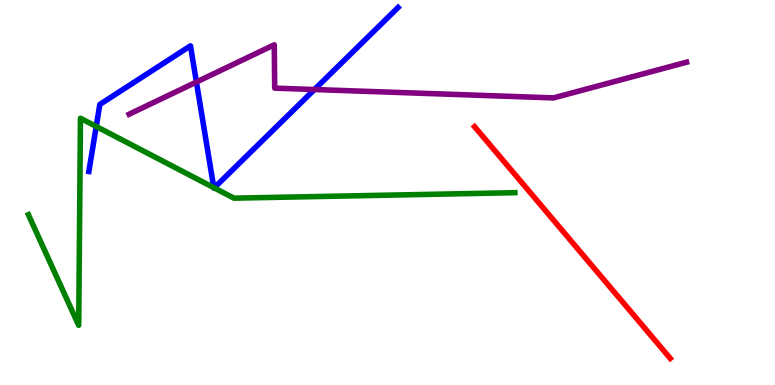[{'lines': ['blue', 'red'], 'intersections': []}, {'lines': ['green', 'red'], 'intersections': []}, {'lines': ['purple', 'red'], 'intersections': []}, {'lines': ['blue', 'green'], 'intersections': [{'x': 1.24, 'y': 6.72}, {'x': 2.76, 'y': 5.13}, {'x': 2.76, 'y': 5.12}]}, {'lines': ['blue', 'purple'], 'intersections': [{'x': 2.53, 'y': 7.87}, {'x': 4.06, 'y': 7.67}]}, {'lines': ['green', 'purple'], 'intersections': []}]